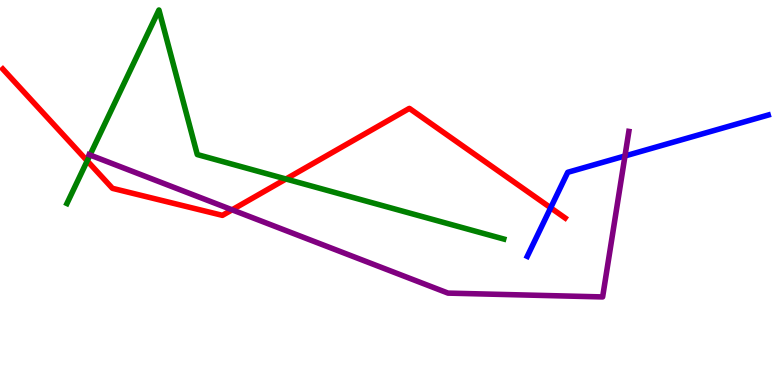[{'lines': ['blue', 'red'], 'intersections': [{'x': 7.11, 'y': 4.6}]}, {'lines': ['green', 'red'], 'intersections': [{'x': 1.13, 'y': 5.82}, {'x': 3.69, 'y': 5.35}]}, {'lines': ['purple', 'red'], 'intersections': [{'x': 2.99, 'y': 4.55}]}, {'lines': ['blue', 'green'], 'intersections': []}, {'lines': ['blue', 'purple'], 'intersections': [{'x': 8.06, 'y': 5.95}]}, {'lines': ['green', 'purple'], 'intersections': [{'x': 1.16, 'y': 5.97}]}]